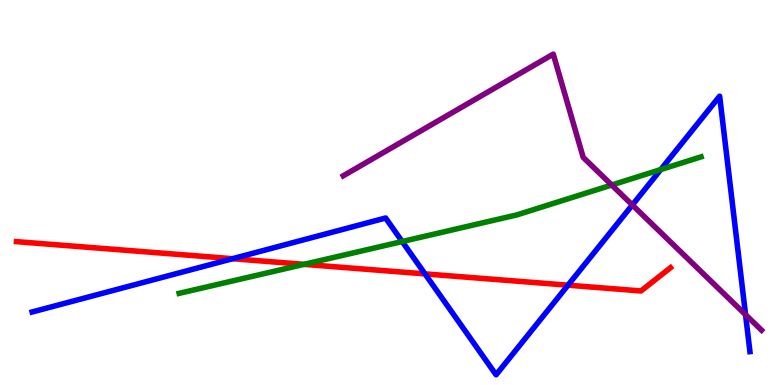[{'lines': ['blue', 'red'], 'intersections': [{'x': 3.0, 'y': 3.28}, {'x': 5.48, 'y': 2.89}, {'x': 7.33, 'y': 2.59}]}, {'lines': ['green', 'red'], 'intersections': [{'x': 3.92, 'y': 3.13}]}, {'lines': ['purple', 'red'], 'intersections': []}, {'lines': ['blue', 'green'], 'intersections': [{'x': 5.19, 'y': 3.73}, {'x': 8.53, 'y': 5.6}]}, {'lines': ['blue', 'purple'], 'intersections': [{'x': 8.16, 'y': 4.68}, {'x': 9.62, 'y': 1.83}]}, {'lines': ['green', 'purple'], 'intersections': [{'x': 7.89, 'y': 5.19}]}]